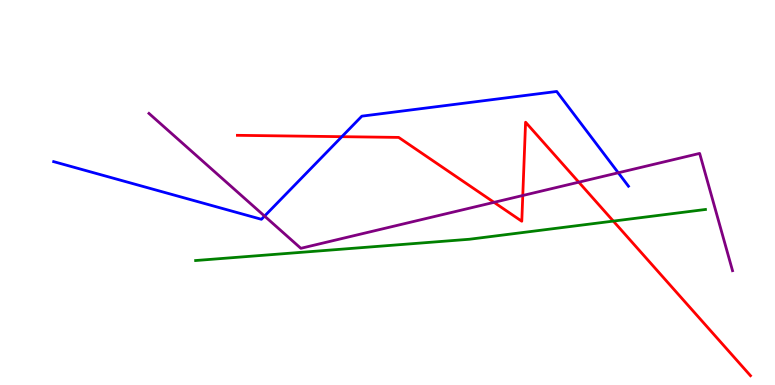[{'lines': ['blue', 'red'], 'intersections': [{'x': 4.41, 'y': 6.45}]}, {'lines': ['green', 'red'], 'intersections': [{'x': 7.91, 'y': 4.26}]}, {'lines': ['purple', 'red'], 'intersections': [{'x': 6.37, 'y': 4.74}, {'x': 6.75, 'y': 4.92}, {'x': 7.47, 'y': 5.27}]}, {'lines': ['blue', 'green'], 'intersections': []}, {'lines': ['blue', 'purple'], 'intersections': [{'x': 3.41, 'y': 4.39}, {'x': 7.98, 'y': 5.51}]}, {'lines': ['green', 'purple'], 'intersections': []}]